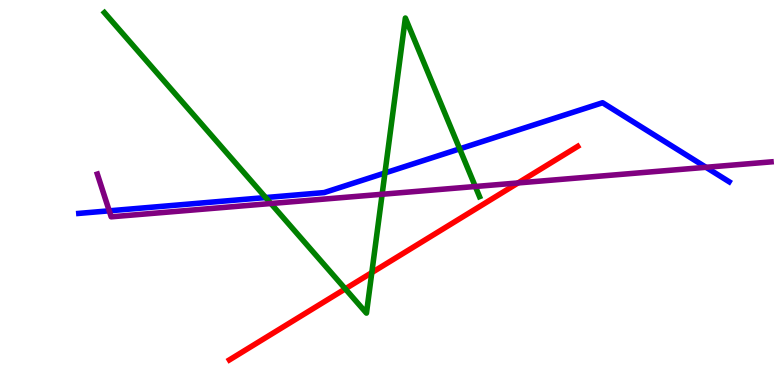[{'lines': ['blue', 'red'], 'intersections': []}, {'lines': ['green', 'red'], 'intersections': [{'x': 4.46, 'y': 2.5}, {'x': 4.8, 'y': 2.92}]}, {'lines': ['purple', 'red'], 'intersections': [{'x': 6.68, 'y': 5.25}]}, {'lines': ['blue', 'green'], 'intersections': [{'x': 3.43, 'y': 4.87}, {'x': 4.97, 'y': 5.51}, {'x': 5.93, 'y': 6.13}]}, {'lines': ['blue', 'purple'], 'intersections': [{'x': 1.41, 'y': 4.52}, {'x': 9.11, 'y': 5.65}]}, {'lines': ['green', 'purple'], 'intersections': [{'x': 3.5, 'y': 4.71}, {'x': 4.93, 'y': 4.95}, {'x': 6.13, 'y': 5.16}]}]